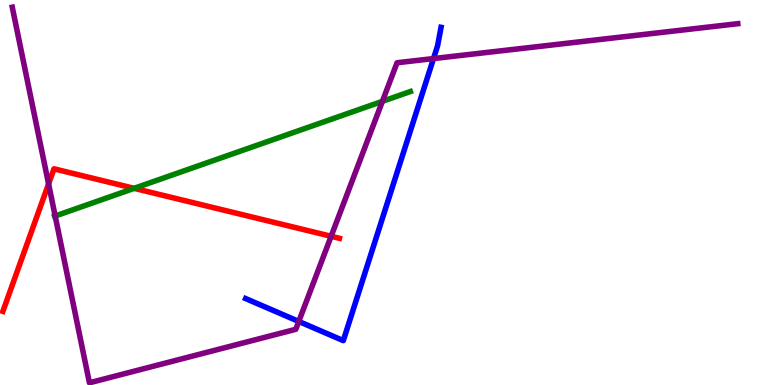[{'lines': ['blue', 'red'], 'intersections': []}, {'lines': ['green', 'red'], 'intersections': [{'x': 1.73, 'y': 5.11}]}, {'lines': ['purple', 'red'], 'intersections': [{'x': 0.627, 'y': 5.22}, {'x': 4.27, 'y': 3.86}]}, {'lines': ['blue', 'green'], 'intersections': []}, {'lines': ['blue', 'purple'], 'intersections': [{'x': 3.86, 'y': 1.65}, {'x': 5.59, 'y': 8.48}]}, {'lines': ['green', 'purple'], 'intersections': [{'x': 0.712, 'y': 4.39}, {'x': 4.93, 'y': 7.37}]}]